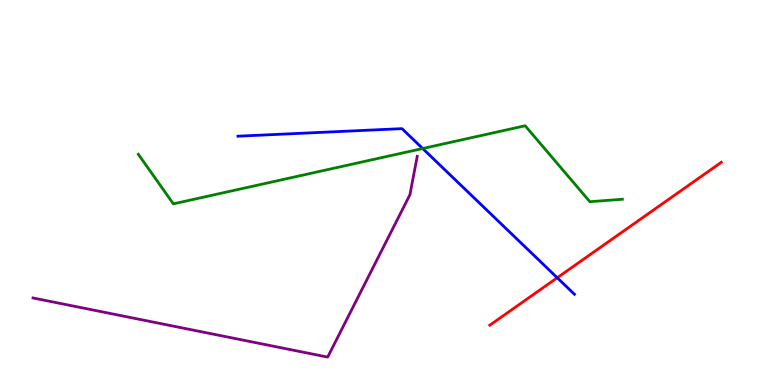[{'lines': ['blue', 'red'], 'intersections': [{'x': 7.19, 'y': 2.79}]}, {'lines': ['green', 'red'], 'intersections': []}, {'lines': ['purple', 'red'], 'intersections': []}, {'lines': ['blue', 'green'], 'intersections': [{'x': 5.45, 'y': 6.14}]}, {'lines': ['blue', 'purple'], 'intersections': []}, {'lines': ['green', 'purple'], 'intersections': []}]